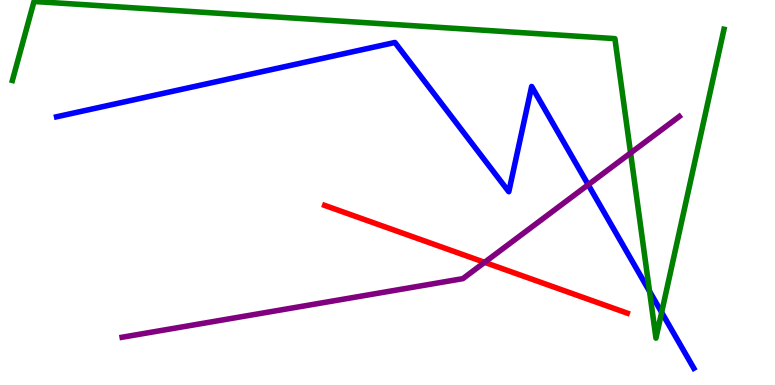[{'lines': ['blue', 'red'], 'intersections': []}, {'lines': ['green', 'red'], 'intersections': []}, {'lines': ['purple', 'red'], 'intersections': [{'x': 6.25, 'y': 3.19}]}, {'lines': ['blue', 'green'], 'intersections': [{'x': 8.38, 'y': 2.43}, {'x': 8.54, 'y': 1.89}]}, {'lines': ['blue', 'purple'], 'intersections': [{'x': 7.59, 'y': 5.2}]}, {'lines': ['green', 'purple'], 'intersections': [{'x': 8.14, 'y': 6.03}]}]